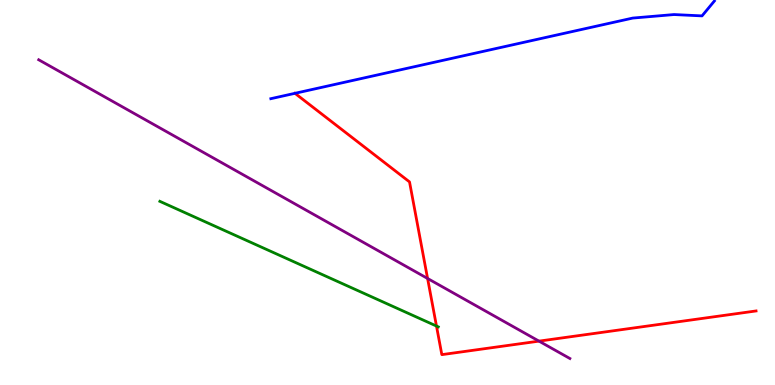[{'lines': ['blue', 'red'], 'intersections': []}, {'lines': ['green', 'red'], 'intersections': [{'x': 5.63, 'y': 1.53}]}, {'lines': ['purple', 'red'], 'intersections': [{'x': 5.52, 'y': 2.77}, {'x': 6.95, 'y': 1.14}]}, {'lines': ['blue', 'green'], 'intersections': []}, {'lines': ['blue', 'purple'], 'intersections': []}, {'lines': ['green', 'purple'], 'intersections': []}]